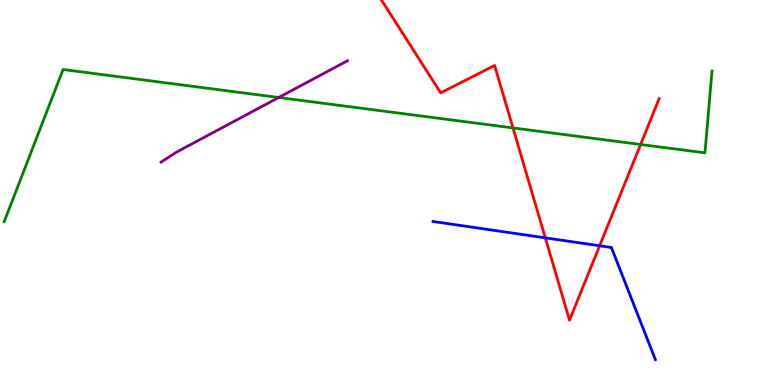[{'lines': ['blue', 'red'], 'intersections': [{'x': 7.04, 'y': 3.82}, {'x': 7.74, 'y': 3.62}]}, {'lines': ['green', 'red'], 'intersections': [{'x': 6.62, 'y': 6.68}, {'x': 8.27, 'y': 6.25}]}, {'lines': ['purple', 'red'], 'intersections': []}, {'lines': ['blue', 'green'], 'intersections': []}, {'lines': ['blue', 'purple'], 'intersections': []}, {'lines': ['green', 'purple'], 'intersections': [{'x': 3.6, 'y': 7.47}]}]